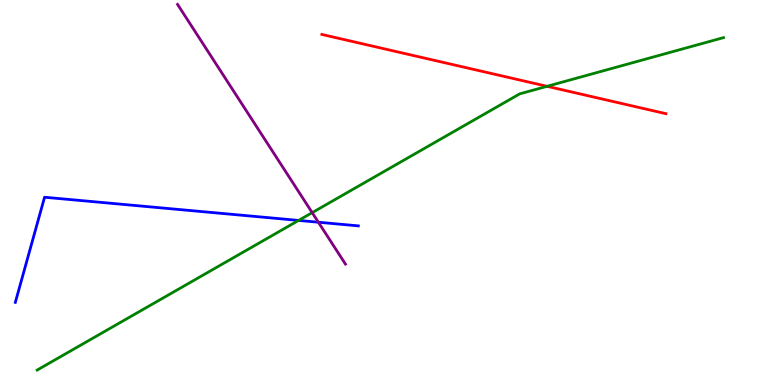[{'lines': ['blue', 'red'], 'intersections': []}, {'lines': ['green', 'red'], 'intersections': [{'x': 7.06, 'y': 7.76}]}, {'lines': ['purple', 'red'], 'intersections': []}, {'lines': ['blue', 'green'], 'intersections': [{'x': 3.85, 'y': 4.27}]}, {'lines': ['blue', 'purple'], 'intersections': [{'x': 4.11, 'y': 4.23}]}, {'lines': ['green', 'purple'], 'intersections': [{'x': 4.03, 'y': 4.48}]}]